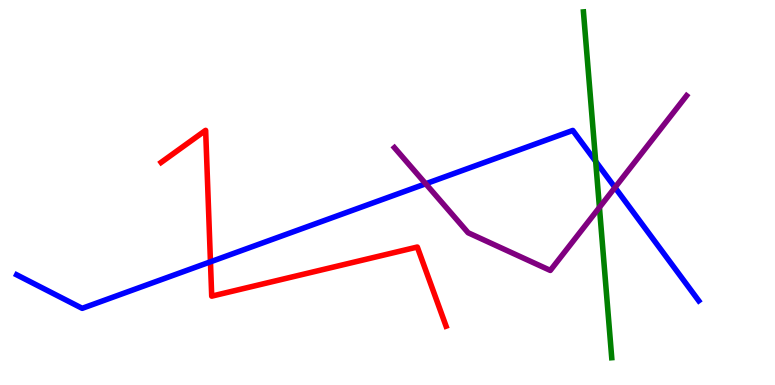[{'lines': ['blue', 'red'], 'intersections': [{'x': 2.72, 'y': 3.2}]}, {'lines': ['green', 'red'], 'intersections': []}, {'lines': ['purple', 'red'], 'intersections': []}, {'lines': ['blue', 'green'], 'intersections': [{'x': 7.69, 'y': 5.81}]}, {'lines': ['blue', 'purple'], 'intersections': [{'x': 5.49, 'y': 5.23}, {'x': 7.94, 'y': 5.13}]}, {'lines': ['green', 'purple'], 'intersections': [{'x': 7.73, 'y': 4.61}]}]